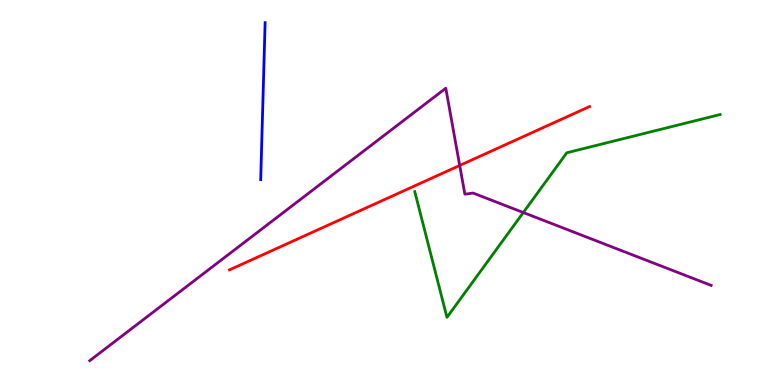[{'lines': ['blue', 'red'], 'intersections': []}, {'lines': ['green', 'red'], 'intersections': []}, {'lines': ['purple', 'red'], 'intersections': [{'x': 5.93, 'y': 5.7}]}, {'lines': ['blue', 'green'], 'intersections': []}, {'lines': ['blue', 'purple'], 'intersections': []}, {'lines': ['green', 'purple'], 'intersections': [{'x': 6.75, 'y': 4.48}]}]